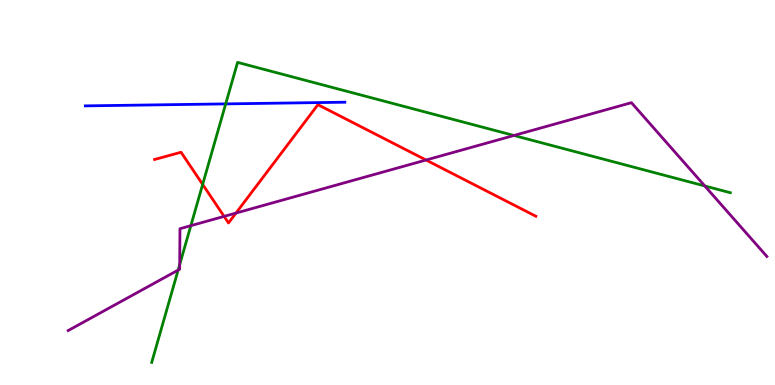[{'lines': ['blue', 'red'], 'intersections': []}, {'lines': ['green', 'red'], 'intersections': [{'x': 2.61, 'y': 5.21}]}, {'lines': ['purple', 'red'], 'intersections': [{'x': 2.89, 'y': 4.38}, {'x': 3.04, 'y': 4.47}, {'x': 5.5, 'y': 5.84}]}, {'lines': ['blue', 'green'], 'intersections': [{'x': 2.91, 'y': 7.3}]}, {'lines': ['blue', 'purple'], 'intersections': []}, {'lines': ['green', 'purple'], 'intersections': [{'x': 2.3, 'y': 2.98}, {'x': 2.32, 'y': 3.13}, {'x': 2.46, 'y': 4.14}, {'x': 6.63, 'y': 6.48}, {'x': 9.09, 'y': 5.17}]}]